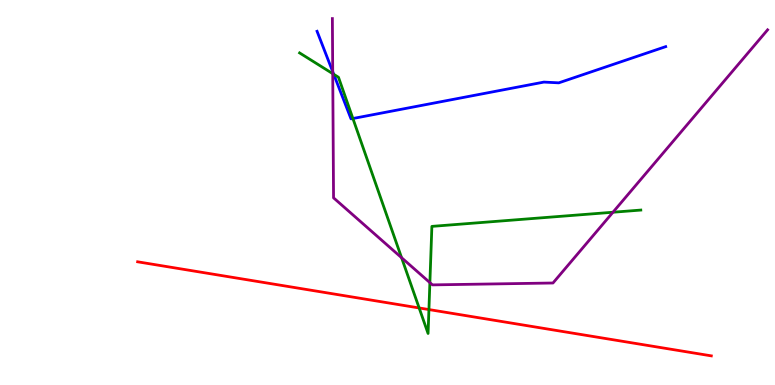[{'lines': ['blue', 'red'], 'intersections': []}, {'lines': ['green', 'red'], 'intersections': [{'x': 5.41, 'y': 2.0}, {'x': 5.53, 'y': 1.96}]}, {'lines': ['purple', 'red'], 'intersections': []}, {'lines': ['blue', 'green'], 'intersections': [{'x': 4.31, 'y': 8.07}, {'x': 4.55, 'y': 6.92}]}, {'lines': ['blue', 'purple'], 'intersections': [{'x': 4.29, 'y': 8.14}]}, {'lines': ['green', 'purple'], 'intersections': [{'x': 4.29, 'y': 8.09}, {'x': 5.18, 'y': 3.31}, {'x': 5.55, 'y': 2.66}, {'x': 7.91, 'y': 4.49}]}]